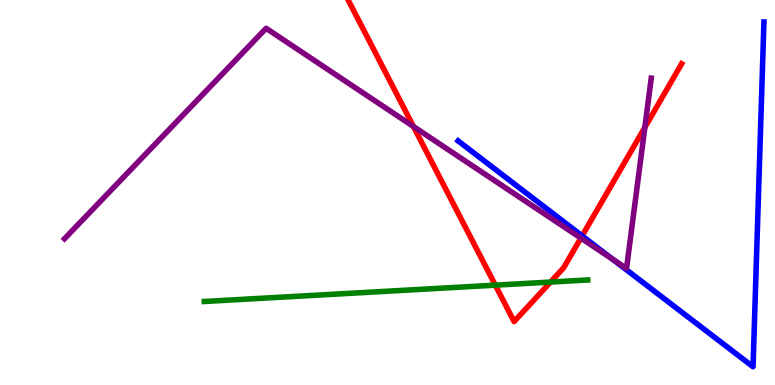[{'lines': ['blue', 'red'], 'intersections': [{'x': 7.51, 'y': 3.87}]}, {'lines': ['green', 'red'], 'intersections': [{'x': 6.39, 'y': 2.59}, {'x': 7.1, 'y': 2.67}]}, {'lines': ['purple', 'red'], 'intersections': [{'x': 5.33, 'y': 6.71}, {'x': 7.49, 'y': 3.82}, {'x': 8.32, 'y': 6.69}]}, {'lines': ['blue', 'green'], 'intersections': []}, {'lines': ['blue', 'purple'], 'intersections': [{'x': 7.91, 'y': 3.26}]}, {'lines': ['green', 'purple'], 'intersections': []}]